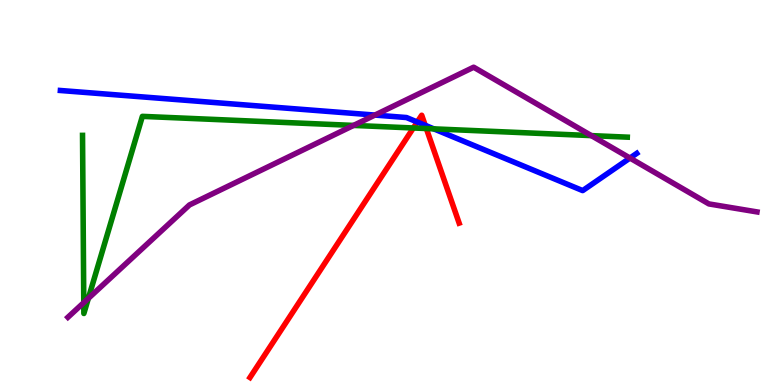[{'lines': ['blue', 'red'], 'intersections': [{'x': 5.38, 'y': 6.83}, {'x': 5.49, 'y': 6.75}]}, {'lines': ['green', 'red'], 'intersections': [{'x': 5.33, 'y': 6.68}, {'x': 5.5, 'y': 6.66}]}, {'lines': ['purple', 'red'], 'intersections': []}, {'lines': ['blue', 'green'], 'intersections': [{'x': 5.6, 'y': 6.65}]}, {'lines': ['blue', 'purple'], 'intersections': [{'x': 4.84, 'y': 7.01}, {'x': 8.13, 'y': 5.89}]}, {'lines': ['green', 'purple'], 'intersections': [{'x': 1.08, 'y': 2.14}, {'x': 1.14, 'y': 2.25}, {'x': 4.56, 'y': 6.74}, {'x': 7.63, 'y': 6.48}]}]